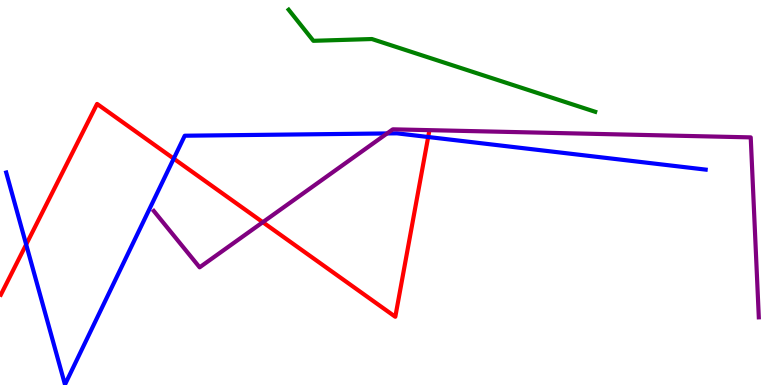[{'lines': ['blue', 'red'], 'intersections': [{'x': 0.338, 'y': 3.65}, {'x': 2.24, 'y': 5.88}, {'x': 5.52, 'y': 6.44}]}, {'lines': ['green', 'red'], 'intersections': []}, {'lines': ['purple', 'red'], 'intersections': [{'x': 3.39, 'y': 4.23}]}, {'lines': ['blue', 'green'], 'intersections': []}, {'lines': ['blue', 'purple'], 'intersections': [{'x': 4.99, 'y': 6.53}]}, {'lines': ['green', 'purple'], 'intersections': []}]